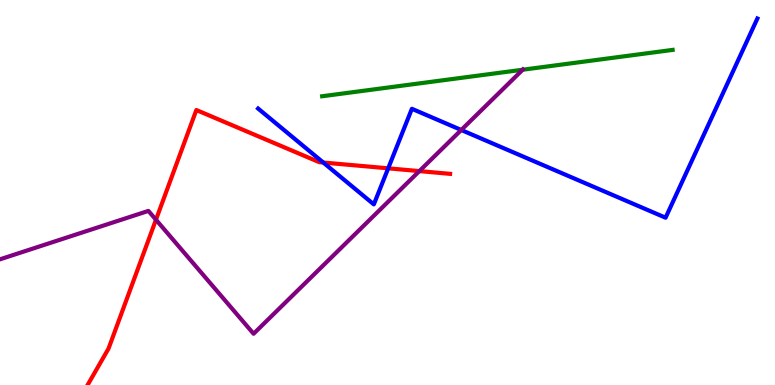[{'lines': ['blue', 'red'], 'intersections': [{'x': 4.17, 'y': 5.78}, {'x': 5.01, 'y': 5.63}]}, {'lines': ['green', 'red'], 'intersections': []}, {'lines': ['purple', 'red'], 'intersections': [{'x': 2.01, 'y': 4.29}, {'x': 5.41, 'y': 5.56}]}, {'lines': ['blue', 'green'], 'intersections': []}, {'lines': ['blue', 'purple'], 'intersections': [{'x': 5.95, 'y': 6.62}]}, {'lines': ['green', 'purple'], 'intersections': [{'x': 6.74, 'y': 8.19}]}]